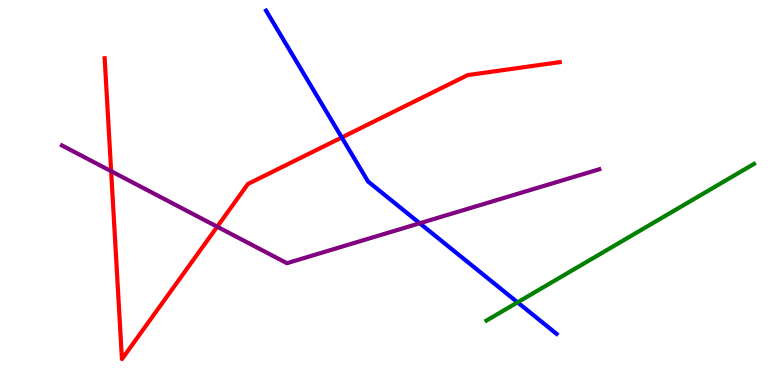[{'lines': ['blue', 'red'], 'intersections': [{'x': 4.41, 'y': 6.43}]}, {'lines': ['green', 'red'], 'intersections': []}, {'lines': ['purple', 'red'], 'intersections': [{'x': 1.43, 'y': 5.55}, {'x': 2.8, 'y': 4.11}]}, {'lines': ['blue', 'green'], 'intersections': [{'x': 6.68, 'y': 2.15}]}, {'lines': ['blue', 'purple'], 'intersections': [{'x': 5.42, 'y': 4.2}]}, {'lines': ['green', 'purple'], 'intersections': []}]